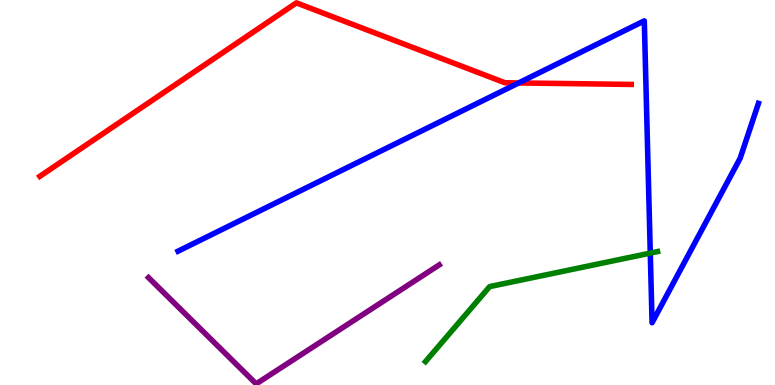[{'lines': ['blue', 'red'], 'intersections': [{'x': 6.69, 'y': 7.85}]}, {'lines': ['green', 'red'], 'intersections': []}, {'lines': ['purple', 'red'], 'intersections': []}, {'lines': ['blue', 'green'], 'intersections': [{'x': 8.39, 'y': 3.43}]}, {'lines': ['blue', 'purple'], 'intersections': []}, {'lines': ['green', 'purple'], 'intersections': []}]